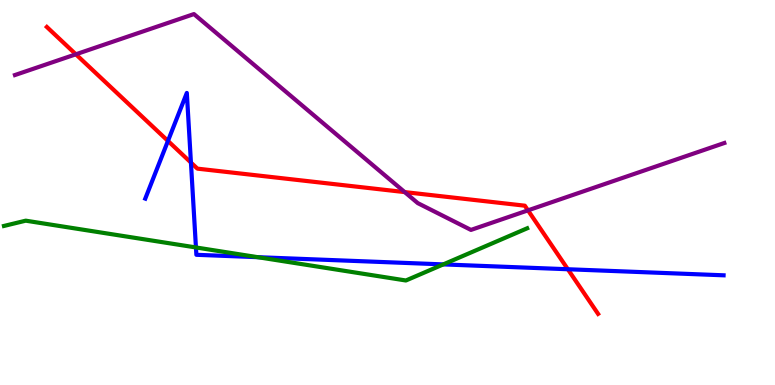[{'lines': ['blue', 'red'], 'intersections': [{'x': 2.17, 'y': 6.34}, {'x': 2.46, 'y': 5.78}, {'x': 7.33, 'y': 3.01}]}, {'lines': ['green', 'red'], 'intersections': []}, {'lines': ['purple', 'red'], 'intersections': [{'x': 0.979, 'y': 8.59}, {'x': 5.22, 'y': 5.01}, {'x': 6.81, 'y': 4.54}]}, {'lines': ['blue', 'green'], 'intersections': [{'x': 2.53, 'y': 3.57}, {'x': 3.33, 'y': 3.32}, {'x': 5.72, 'y': 3.13}]}, {'lines': ['blue', 'purple'], 'intersections': []}, {'lines': ['green', 'purple'], 'intersections': []}]